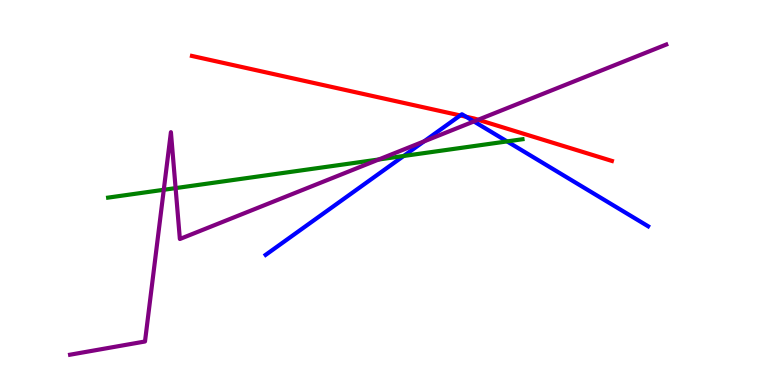[{'lines': ['blue', 'red'], 'intersections': [{'x': 5.94, 'y': 7.0}, {'x': 6.01, 'y': 6.97}]}, {'lines': ['green', 'red'], 'intersections': []}, {'lines': ['purple', 'red'], 'intersections': [{'x': 6.17, 'y': 6.89}]}, {'lines': ['blue', 'green'], 'intersections': [{'x': 5.21, 'y': 5.95}, {'x': 6.54, 'y': 6.33}]}, {'lines': ['blue', 'purple'], 'intersections': [{'x': 5.47, 'y': 6.33}, {'x': 6.11, 'y': 6.85}]}, {'lines': ['green', 'purple'], 'intersections': [{'x': 2.11, 'y': 5.07}, {'x': 2.27, 'y': 5.11}, {'x': 4.89, 'y': 5.86}]}]